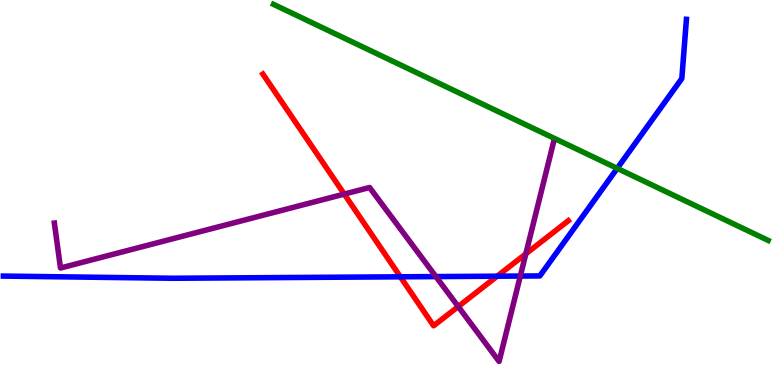[{'lines': ['blue', 'red'], 'intersections': [{'x': 5.17, 'y': 2.81}, {'x': 6.41, 'y': 2.83}]}, {'lines': ['green', 'red'], 'intersections': []}, {'lines': ['purple', 'red'], 'intersections': [{'x': 4.44, 'y': 4.96}, {'x': 5.91, 'y': 2.04}, {'x': 6.78, 'y': 3.41}]}, {'lines': ['blue', 'green'], 'intersections': [{'x': 7.96, 'y': 5.63}]}, {'lines': ['blue', 'purple'], 'intersections': [{'x': 5.62, 'y': 2.82}, {'x': 6.71, 'y': 2.83}]}, {'lines': ['green', 'purple'], 'intersections': []}]